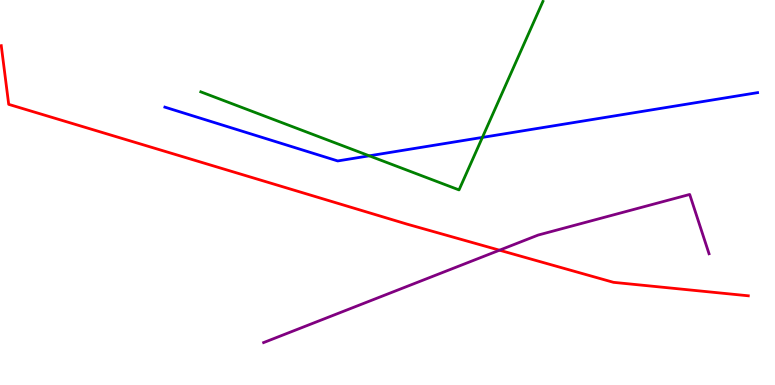[{'lines': ['blue', 'red'], 'intersections': []}, {'lines': ['green', 'red'], 'intersections': []}, {'lines': ['purple', 'red'], 'intersections': [{'x': 6.45, 'y': 3.5}]}, {'lines': ['blue', 'green'], 'intersections': [{'x': 4.76, 'y': 5.95}, {'x': 6.22, 'y': 6.43}]}, {'lines': ['blue', 'purple'], 'intersections': []}, {'lines': ['green', 'purple'], 'intersections': []}]